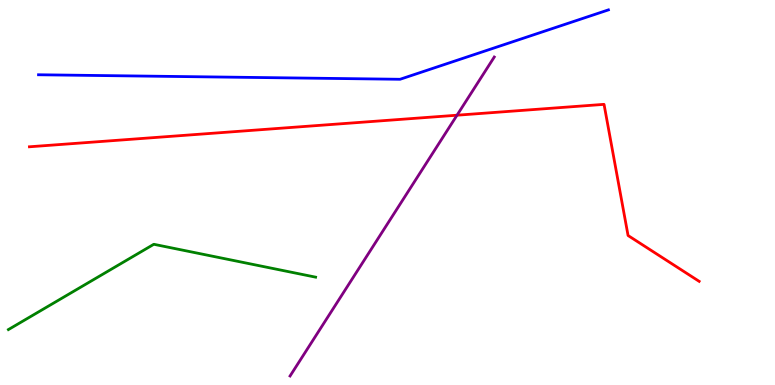[{'lines': ['blue', 'red'], 'intersections': []}, {'lines': ['green', 'red'], 'intersections': []}, {'lines': ['purple', 'red'], 'intersections': [{'x': 5.9, 'y': 7.01}]}, {'lines': ['blue', 'green'], 'intersections': []}, {'lines': ['blue', 'purple'], 'intersections': []}, {'lines': ['green', 'purple'], 'intersections': []}]